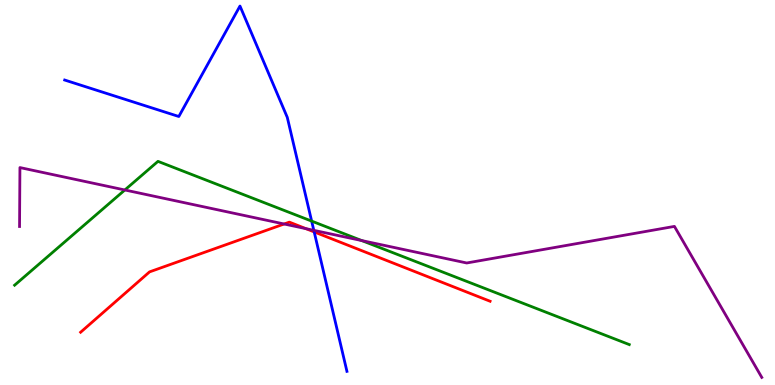[{'lines': ['blue', 'red'], 'intersections': [{'x': 4.05, 'y': 3.98}]}, {'lines': ['green', 'red'], 'intersections': []}, {'lines': ['purple', 'red'], 'intersections': [{'x': 3.67, 'y': 4.18}, {'x': 3.95, 'y': 4.06}]}, {'lines': ['blue', 'green'], 'intersections': [{'x': 4.02, 'y': 4.26}]}, {'lines': ['blue', 'purple'], 'intersections': [{'x': 4.05, 'y': 4.02}]}, {'lines': ['green', 'purple'], 'intersections': [{'x': 1.61, 'y': 5.07}, {'x': 4.67, 'y': 3.75}]}]